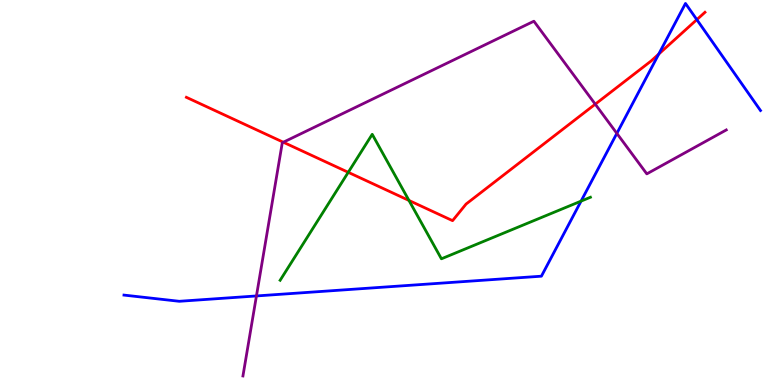[{'lines': ['blue', 'red'], 'intersections': [{'x': 8.5, 'y': 8.6}, {'x': 8.99, 'y': 9.49}]}, {'lines': ['green', 'red'], 'intersections': [{'x': 4.49, 'y': 5.52}, {'x': 5.28, 'y': 4.79}]}, {'lines': ['purple', 'red'], 'intersections': [{'x': 3.66, 'y': 6.31}, {'x': 7.68, 'y': 7.29}]}, {'lines': ['blue', 'green'], 'intersections': [{'x': 7.5, 'y': 4.78}]}, {'lines': ['blue', 'purple'], 'intersections': [{'x': 3.31, 'y': 2.31}, {'x': 7.96, 'y': 6.54}]}, {'lines': ['green', 'purple'], 'intersections': []}]